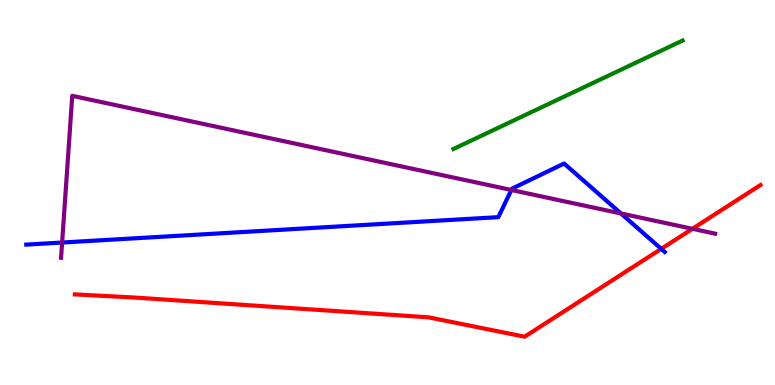[{'lines': ['blue', 'red'], 'intersections': [{'x': 8.53, 'y': 3.54}]}, {'lines': ['green', 'red'], 'intersections': []}, {'lines': ['purple', 'red'], 'intersections': [{'x': 8.93, 'y': 4.06}]}, {'lines': ['blue', 'green'], 'intersections': []}, {'lines': ['blue', 'purple'], 'intersections': [{'x': 0.802, 'y': 3.7}, {'x': 6.6, 'y': 5.07}, {'x': 8.01, 'y': 4.46}]}, {'lines': ['green', 'purple'], 'intersections': []}]